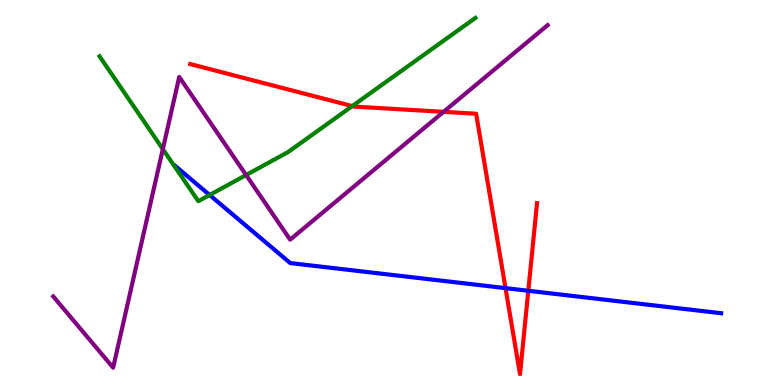[{'lines': ['blue', 'red'], 'intersections': [{'x': 6.52, 'y': 2.52}, {'x': 6.82, 'y': 2.45}]}, {'lines': ['green', 'red'], 'intersections': [{'x': 4.55, 'y': 7.24}]}, {'lines': ['purple', 'red'], 'intersections': [{'x': 5.72, 'y': 7.1}]}, {'lines': ['blue', 'green'], 'intersections': [{'x': 2.7, 'y': 4.94}]}, {'lines': ['blue', 'purple'], 'intersections': []}, {'lines': ['green', 'purple'], 'intersections': [{'x': 2.1, 'y': 6.13}, {'x': 3.18, 'y': 5.45}]}]